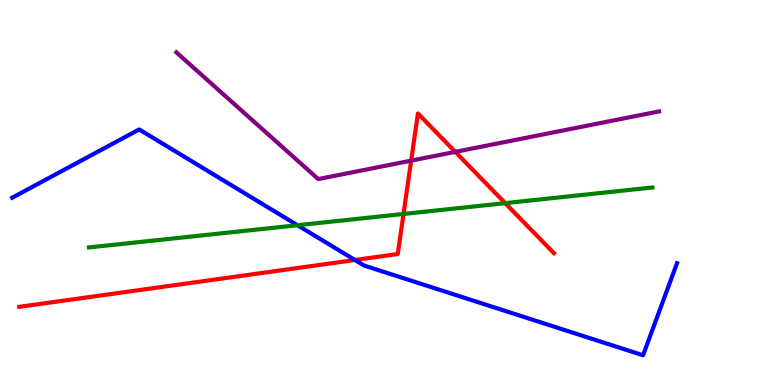[{'lines': ['blue', 'red'], 'intersections': [{'x': 4.58, 'y': 3.25}]}, {'lines': ['green', 'red'], 'intersections': [{'x': 5.21, 'y': 4.44}, {'x': 6.52, 'y': 4.72}]}, {'lines': ['purple', 'red'], 'intersections': [{'x': 5.31, 'y': 5.83}, {'x': 5.87, 'y': 6.06}]}, {'lines': ['blue', 'green'], 'intersections': [{'x': 3.84, 'y': 4.15}]}, {'lines': ['blue', 'purple'], 'intersections': []}, {'lines': ['green', 'purple'], 'intersections': []}]